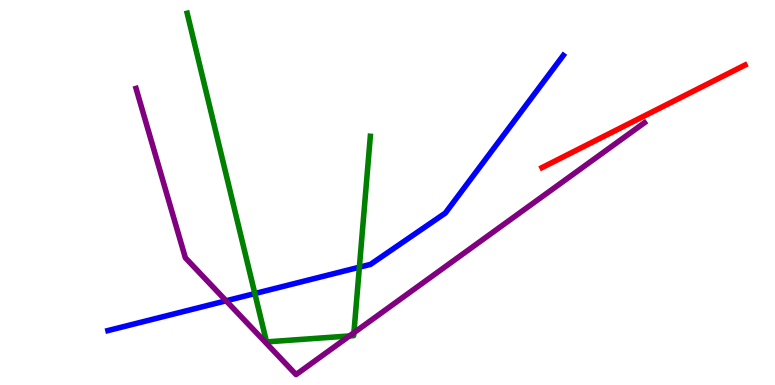[{'lines': ['blue', 'red'], 'intersections': []}, {'lines': ['green', 'red'], 'intersections': []}, {'lines': ['purple', 'red'], 'intersections': []}, {'lines': ['blue', 'green'], 'intersections': [{'x': 3.29, 'y': 2.38}, {'x': 4.64, 'y': 3.06}]}, {'lines': ['blue', 'purple'], 'intersections': [{'x': 2.92, 'y': 2.19}]}, {'lines': ['green', 'purple'], 'intersections': [{'x': 4.51, 'y': 1.27}, {'x': 4.57, 'y': 1.36}]}]